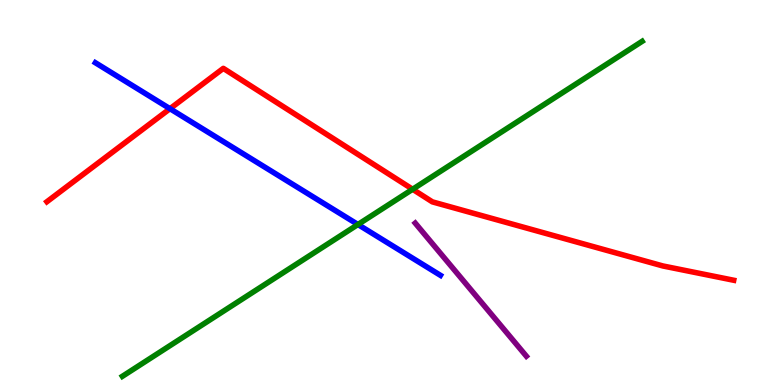[{'lines': ['blue', 'red'], 'intersections': [{'x': 2.19, 'y': 7.18}]}, {'lines': ['green', 'red'], 'intersections': [{'x': 5.32, 'y': 5.08}]}, {'lines': ['purple', 'red'], 'intersections': []}, {'lines': ['blue', 'green'], 'intersections': [{'x': 4.62, 'y': 4.17}]}, {'lines': ['blue', 'purple'], 'intersections': []}, {'lines': ['green', 'purple'], 'intersections': []}]